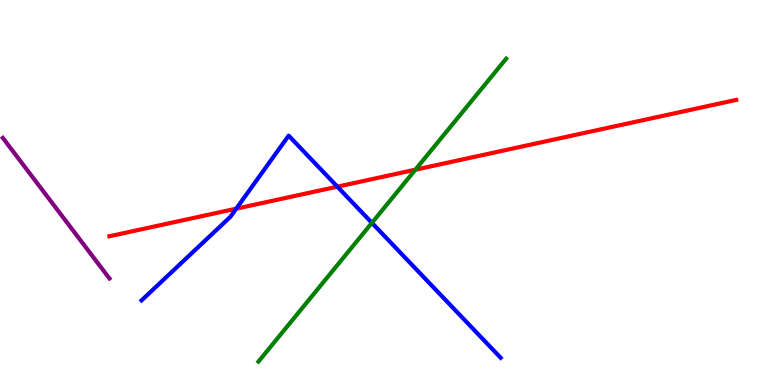[{'lines': ['blue', 'red'], 'intersections': [{'x': 3.05, 'y': 4.58}, {'x': 4.35, 'y': 5.15}]}, {'lines': ['green', 'red'], 'intersections': [{'x': 5.36, 'y': 5.59}]}, {'lines': ['purple', 'red'], 'intersections': []}, {'lines': ['blue', 'green'], 'intersections': [{'x': 4.8, 'y': 4.21}]}, {'lines': ['blue', 'purple'], 'intersections': []}, {'lines': ['green', 'purple'], 'intersections': []}]